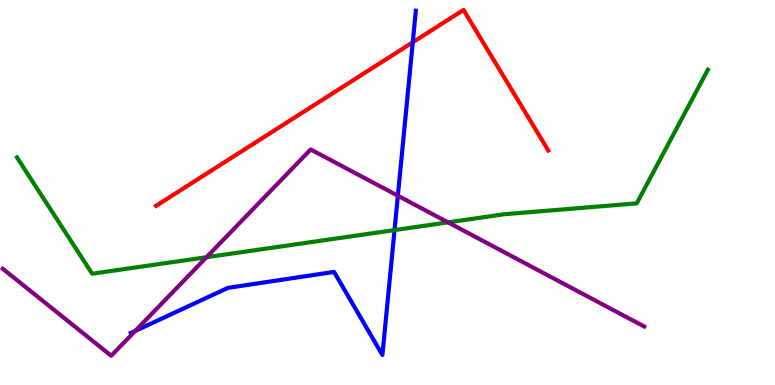[{'lines': ['blue', 'red'], 'intersections': [{'x': 5.33, 'y': 8.9}]}, {'lines': ['green', 'red'], 'intersections': []}, {'lines': ['purple', 'red'], 'intersections': []}, {'lines': ['blue', 'green'], 'intersections': [{'x': 5.09, 'y': 4.02}]}, {'lines': ['blue', 'purple'], 'intersections': [{'x': 1.74, 'y': 1.4}, {'x': 5.13, 'y': 4.92}]}, {'lines': ['green', 'purple'], 'intersections': [{'x': 2.66, 'y': 3.32}, {'x': 5.78, 'y': 4.22}]}]